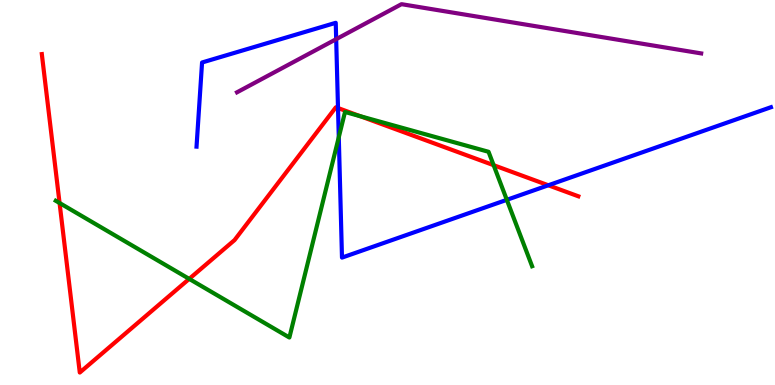[{'lines': ['blue', 'red'], 'intersections': [{'x': 4.36, 'y': 7.19}, {'x': 7.08, 'y': 5.19}]}, {'lines': ['green', 'red'], 'intersections': [{'x': 0.769, 'y': 4.73}, {'x': 2.44, 'y': 2.76}, {'x': 4.65, 'y': 6.98}, {'x': 6.37, 'y': 5.71}]}, {'lines': ['purple', 'red'], 'intersections': []}, {'lines': ['blue', 'green'], 'intersections': [{'x': 4.37, 'y': 6.44}, {'x': 6.54, 'y': 4.81}]}, {'lines': ['blue', 'purple'], 'intersections': [{'x': 4.34, 'y': 8.98}]}, {'lines': ['green', 'purple'], 'intersections': []}]